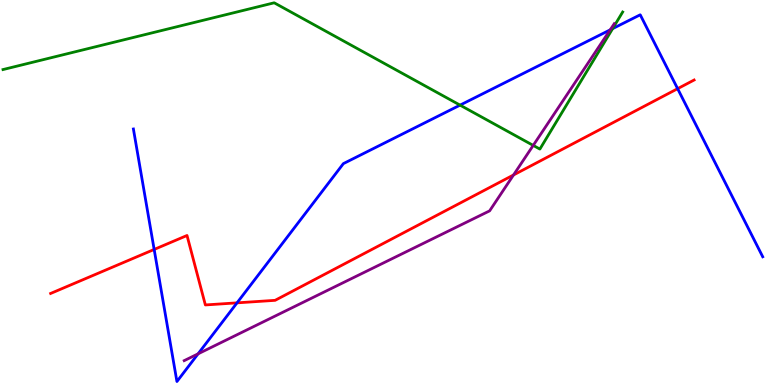[{'lines': ['blue', 'red'], 'intersections': [{'x': 1.99, 'y': 3.52}, {'x': 3.06, 'y': 2.13}, {'x': 8.74, 'y': 7.7}]}, {'lines': ['green', 'red'], 'intersections': []}, {'lines': ['purple', 'red'], 'intersections': [{'x': 6.63, 'y': 5.46}]}, {'lines': ['blue', 'green'], 'intersections': [{'x': 5.94, 'y': 7.27}, {'x': 7.9, 'y': 9.26}]}, {'lines': ['blue', 'purple'], 'intersections': [{'x': 2.56, 'y': 0.809}, {'x': 7.87, 'y': 9.22}]}, {'lines': ['green', 'purple'], 'intersections': [{'x': 6.88, 'y': 6.22}]}]